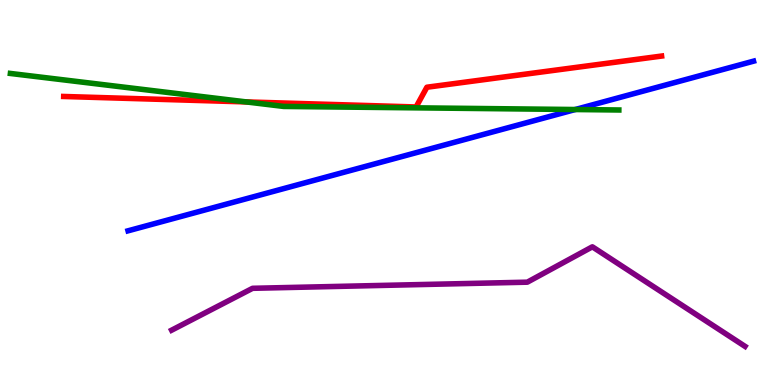[{'lines': ['blue', 'red'], 'intersections': []}, {'lines': ['green', 'red'], 'intersections': [{'x': 3.18, 'y': 7.35}]}, {'lines': ['purple', 'red'], 'intersections': []}, {'lines': ['blue', 'green'], 'intersections': [{'x': 7.42, 'y': 7.16}]}, {'lines': ['blue', 'purple'], 'intersections': []}, {'lines': ['green', 'purple'], 'intersections': []}]